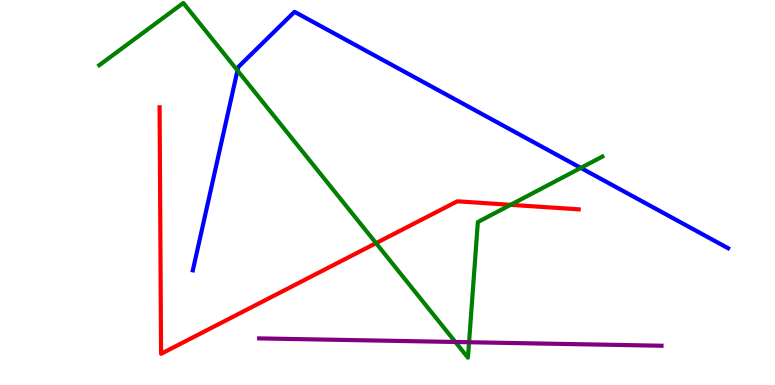[{'lines': ['blue', 'red'], 'intersections': []}, {'lines': ['green', 'red'], 'intersections': [{'x': 4.85, 'y': 3.68}, {'x': 6.59, 'y': 4.68}]}, {'lines': ['purple', 'red'], 'intersections': []}, {'lines': ['blue', 'green'], 'intersections': [{'x': 3.06, 'y': 8.17}, {'x': 7.49, 'y': 5.64}]}, {'lines': ['blue', 'purple'], 'intersections': []}, {'lines': ['green', 'purple'], 'intersections': [{'x': 5.88, 'y': 1.12}, {'x': 6.05, 'y': 1.11}]}]